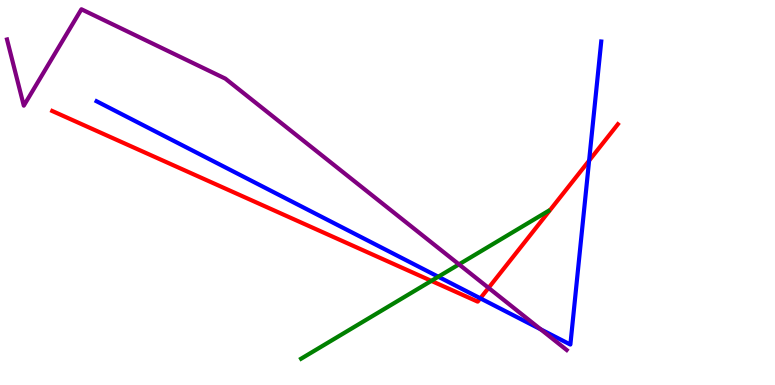[{'lines': ['blue', 'red'], 'intersections': [{'x': 6.2, 'y': 2.25}, {'x': 7.6, 'y': 5.83}]}, {'lines': ['green', 'red'], 'intersections': [{'x': 5.57, 'y': 2.7}]}, {'lines': ['purple', 'red'], 'intersections': [{'x': 6.3, 'y': 2.52}]}, {'lines': ['blue', 'green'], 'intersections': [{'x': 5.66, 'y': 2.81}]}, {'lines': ['blue', 'purple'], 'intersections': [{'x': 6.98, 'y': 1.45}]}, {'lines': ['green', 'purple'], 'intersections': [{'x': 5.92, 'y': 3.13}]}]